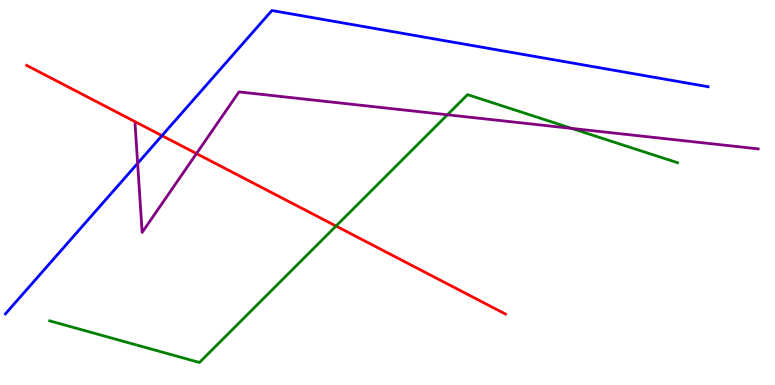[{'lines': ['blue', 'red'], 'intersections': [{'x': 2.09, 'y': 6.48}]}, {'lines': ['green', 'red'], 'intersections': [{'x': 4.34, 'y': 4.13}]}, {'lines': ['purple', 'red'], 'intersections': [{'x': 2.54, 'y': 6.01}]}, {'lines': ['blue', 'green'], 'intersections': []}, {'lines': ['blue', 'purple'], 'intersections': [{'x': 1.78, 'y': 5.76}]}, {'lines': ['green', 'purple'], 'intersections': [{'x': 5.77, 'y': 7.02}, {'x': 7.38, 'y': 6.66}]}]